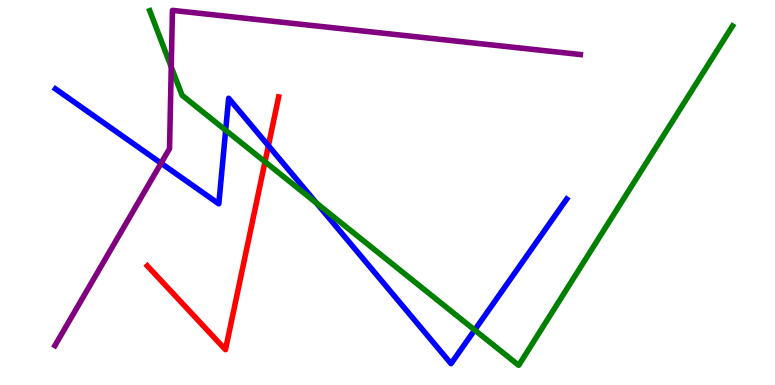[{'lines': ['blue', 'red'], 'intersections': [{'x': 3.46, 'y': 6.22}]}, {'lines': ['green', 'red'], 'intersections': [{'x': 3.42, 'y': 5.8}]}, {'lines': ['purple', 'red'], 'intersections': []}, {'lines': ['blue', 'green'], 'intersections': [{'x': 2.91, 'y': 6.62}, {'x': 4.08, 'y': 4.72}, {'x': 6.12, 'y': 1.43}]}, {'lines': ['blue', 'purple'], 'intersections': [{'x': 2.08, 'y': 5.76}]}, {'lines': ['green', 'purple'], 'intersections': [{'x': 2.21, 'y': 8.26}]}]